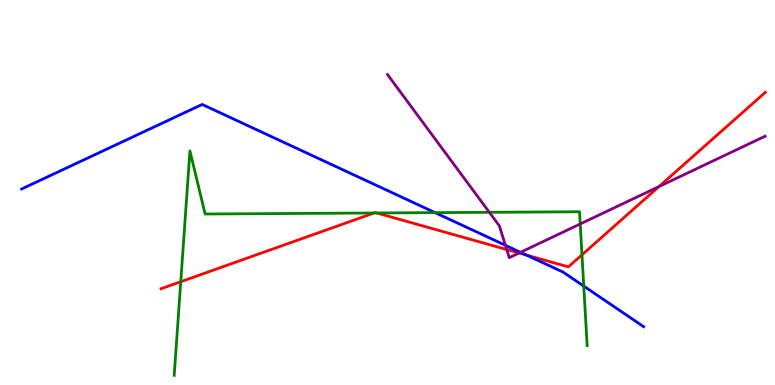[{'lines': ['blue', 'red'], 'intersections': [{'x': 6.79, 'y': 3.37}]}, {'lines': ['green', 'red'], 'intersections': [{'x': 2.33, 'y': 2.68}, {'x': 4.83, 'y': 4.47}, {'x': 4.86, 'y': 4.47}, {'x': 7.51, 'y': 3.38}]}, {'lines': ['purple', 'red'], 'intersections': [{'x': 6.54, 'y': 3.52}, {'x': 6.7, 'y': 3.43}, {'x': 8.5, 'y': 5.15}]}, {'lines': ['blue', 'green'], 'intersections': [{'x': 5.61, 'y': 4.48}, {'x': 7.53, 'y': 2.57}]}, {'lines': ['blue', 'purple'], 'intersections': [{'x': 6.52, 'y': 3.63}, {'x': 6.72, 'y': 3.45}]}, {'lines': ['green', 'purple'], 'intersections': [{'x': 6.31, 'y': 4.49}, {'x': 7.49, 'y': 4.18}]}]